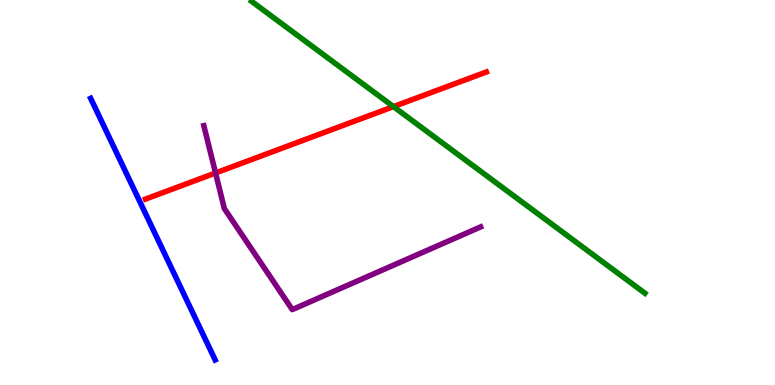[{'lines': ['blue', 'red'], 'intersections': []}, {'lines': ['green', 'red'], 'intersections': [{'x': 5.08, 'y': 7.23}]}, {'lines': ['purple', 'red'], 'intersections': [{'x': 2.78, 'y': 5.51}]}, {'lines': ['blue', 'green'], 'intersections': []}, {'lines': ['blue', 'purple'], 'intersections': []}, {'lines': ['green', 'purple'], 'intersections': []}]